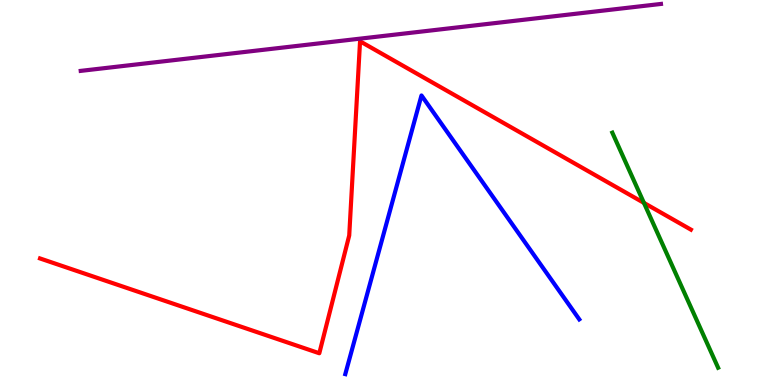[{'lines': ['blue', 'red'], 'intersections': []}, {'lines': ['green', 'red'], 'intersections': [{'x': 8.31, 'y': 4.73}]}, {'lines': ['purple', 'red'], 'intersections': []}, {'lines': ['blue', 'green'], 'intersections': []}, {'lines': ['blue', 'purple'], 'intersections': []}, {'lines': ['green', 'purple'], 'intersections': []}]